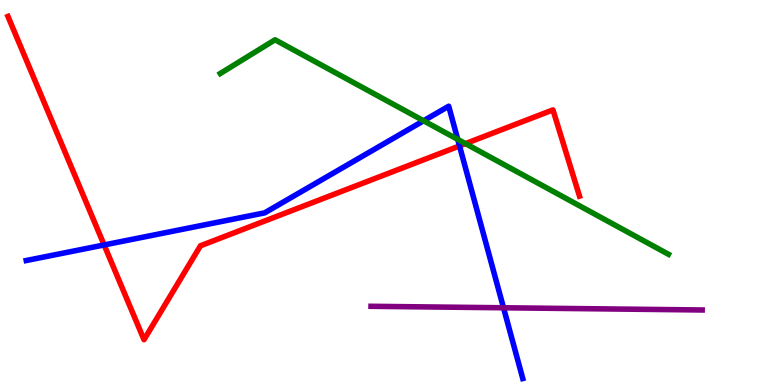[{'lines': ['blue', 'red'], 'intersections': [{'x': 1.34, 'y': 3.64}, {'x': 5.93, 'y': 6.21}]}, {'lines': ['green', 'red'], 'intersections': [{'x': 6.01, 'y': 6.27}]}, {'lines': ['purple', 'red'], 'intersections': []}, {'lines': ['blue', 'green'], 'intersections': [{'x': 5.47, 'y': 6.86}, {'x': 5.91, 'y': 6.38}]}, {'lines': ['blue', 'purple'], 'intersections': [{'x': 6.5, 'y': 2.01}]}, {'lines': ['green', 'purple'], 'intersections': []}]